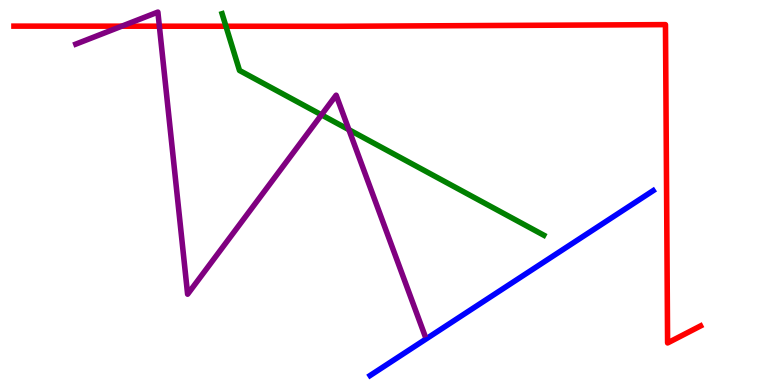[{'lines': ['blue', 'red'], 'intersections': []}, {'lines': ['green', 'red'], 'intersections': [{'x': 2.92, 'y': 9.32}]}, {'lines': ['purple', 'red'], 'intersections': [{'x': 1.57, 'y': 9.32}, {'x': 2.06, 'y': 9.32}]}, {'lines': ['blue', 'green'], 'intersections': []}, {'lines': ['blue', 'purple'], 'intersections': []}, {'lines': ['green', 'purple'], 'intersections': [{'x': 4.15, 'y': 7.02}, {'x': 4.5, 'y': 6.63}]}]